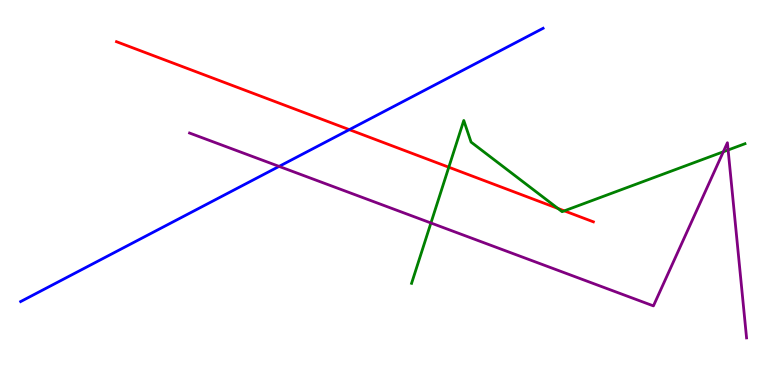[{'lines': ['blue', 'red'], 'intersections': [{'x': 4.51, 'y': 6.63}]}, {'lines': ['green', 'red'], 'intersections': [{'x': 5.79, 'y': 5.66}, {'x': 7.2, 'y': 4.59}, {'x': 7.28, 'y': 4.52}]}, {'lines': ['purple', 'red'], 'intersections': []}, {'lines': ['blue', 'green'], 'intersections': []}, {'lines': ['blue', 'purple'], 'intersections': [{'x': 3.6, 'y': 5.68}]}, {'lines': ['green', 'purple'], 'intersections': [{'x': 5.56, 'y': 4.21}, {'x': 9.33, 'y': 6.06}, {'x': 9.4, 'y': 6.1}]}]